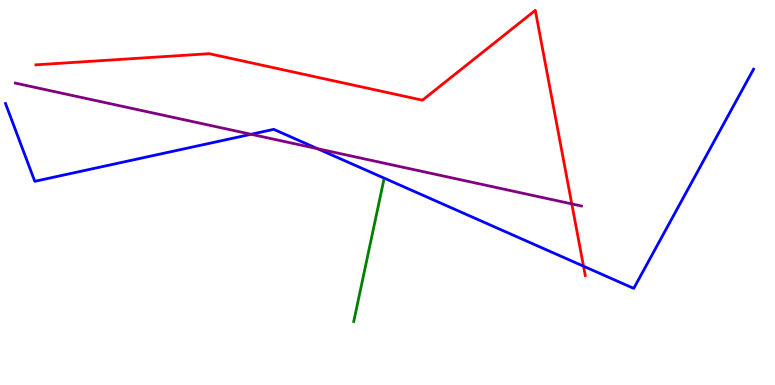[{'lines': ['blue', 'red'], 'intersections': [{'x': 7.53, 'y': 3.09}]}, {'lines': ['green', 'red'], 'intersections': []}, {'lines': ['purple', 'red'], 'intersections': [{'x': 7.38, 'y': 4.7}]}, {'lines': ['blue', 'green'], 'intersections': []}, {'lines': ['blue', 'purple'], 'intersections': [{'x': 3.24, 'y': 6.51}, {'x': 4.1, 'y': 6.14}]}, {'lines': ['green', 'purple'], 'intersections': []}]